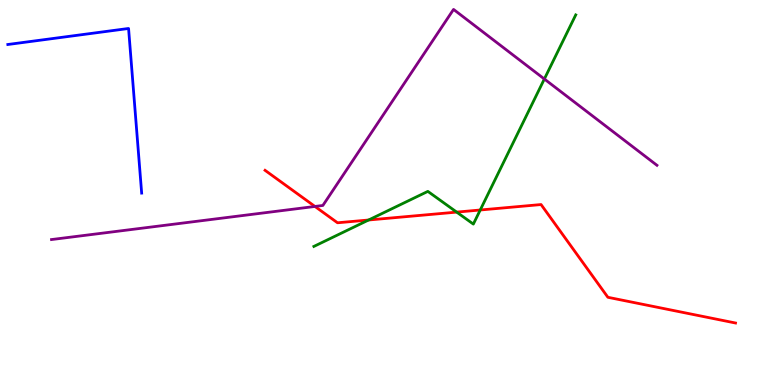[{'lines': ['blue', 'red'], 'intersections': []}, {'lines': ['green', 'red'], 'intersections': [{'x': 4.76, 'y': 4.29}, {'x': 5.89, 'y': 4.49}, {'x': 6.2, 'y': 4.55}]}, {'lines': ['purple', 'red'], 'intersections': [{'x': 4.06, 'y': 4.64}]}, {'lines': ['blue', 'green'], 'intersections': []}, {'lines': ['blue', 'purple'], 'intersections': []}, {'lines': ['green', 'purple'], 'intersections': [{'x': 7.02, 'y': 7.95}]}]